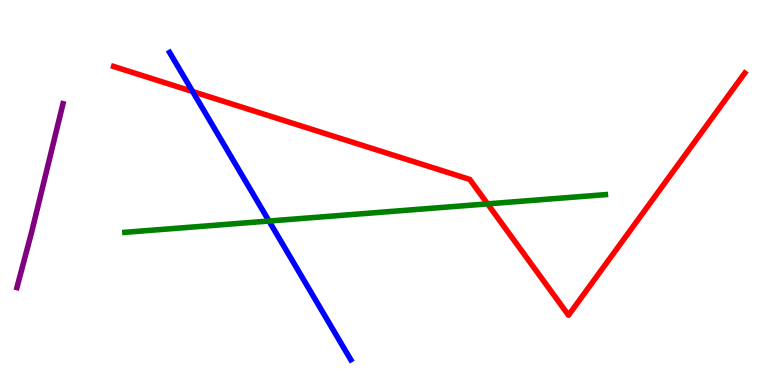[{'lines': ['blue', 'red'], 'intersections': [{'x': 2.49, 'y': 7.62}]}, {'lines': ['green', 'red'], 'intersections': [{'x': 6.29, 'y': 4.7}]}, {'lines': ['purple', 'red'], 'intersections': []}, {'lines': ['blue', 'green'], 'intersections': [{'x': 3.47, 'y': 4.26}]}, {'lines': ['blue', 'purple'], 'intersections': []}, {'lines': ['green', 'purple'], 'intersections': []}]